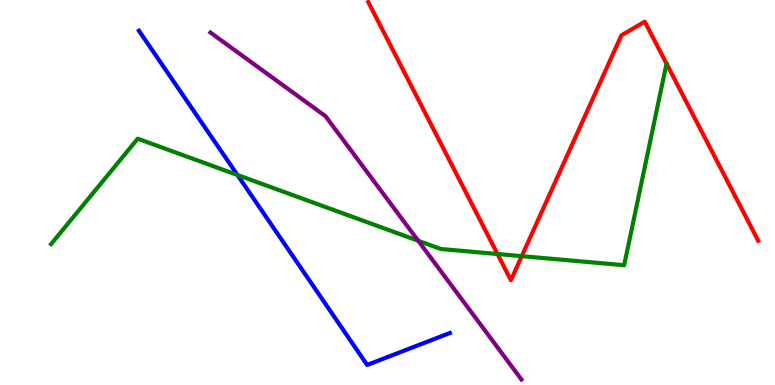[{'lines': ['blue', 'red'], 'intersections': []}, {'lines': ['green', 'red'], 'intersections': [{'x': 6.42, 'y': 3.4}, {'x': 6.73, 'y': 3.35}]}, {'lines': ['purple', 'red'], 'intersections': []}, {'lines': ['blue', 'green'], 'intersections': [{'x': 3.06, 'y': 5.46}]}, {'lines': ['blue', 'purple'], 'intersections': []}, {'lines': ['green', 'purple'], 'intersections': [{'x': 5.4, 'y': 3.75}]}]